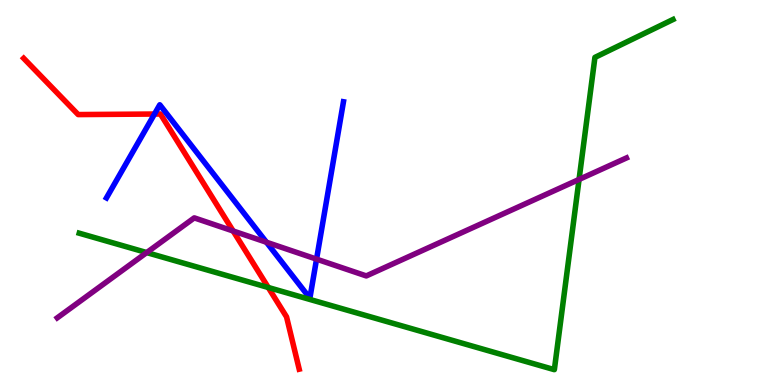[{'lines': ['blue', 'red'], 'intersections': [{'x': 1.99, 'y': 7.04}]}, {'lines': ['green', 'red'], 'intersections': [{'x': 3.46, 'y': 2.53}]}, {'lines': ['purple', 'red'], 'intersections': [{'x': 3.01, 'y': 4.0}]}, {'lines': ['blue', 'green'], 'intersections': []}, {'lines': ['blue', 'purple'], 'intersections': [{'x': 3.44, 'y': 3.71}, {'x': 4.08, 'y': 3.27}]}, {'lines': ['green', 'purple'], 'intersections': [{'x': 1.89, 'y': 3.44}, {'x': 7.47, 'y': 5.34}]}]